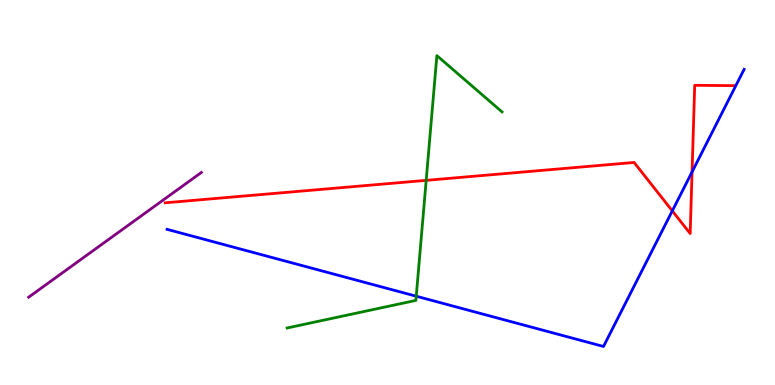[{'lines': ['blue', 'red'], 'intersections': [{'x': 8.67, 'y': 4.52}, {'x': 8.93, 'y': 5.53}]}, {'lines': ['green', 'red'], 'intersections': [{'x': 5.5, 'y': 5.32}]}, {'lines': ['purple', 'red'], 'intersections': []}, {'lines': ['blue', 'green'], 'intersections': [{'x': 5.37, 'y': 2.31}]}, {'lines': ['blue', 'purple'], 'intersections': []}, {'lines': ['green', 'purple'], 'intersections': []}]